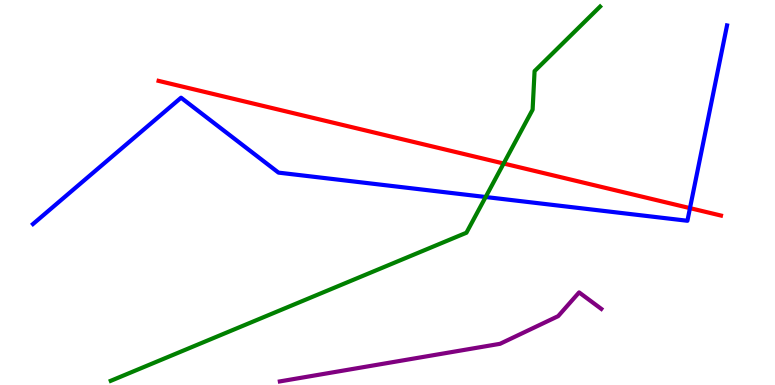[{'lines': ['blue', 'red'], 'intersections': [{'x': 8.9, 'y': 4.59}]}, {'lines': ['green', 'red'], 'intersections': [{'x': 6.5, 'y': 5.75}]}, {'lines': ['purple', 'red'], 'intersections': []}, {'lines': ['blue', 'green'], 'intersections': [{'x': 6.27, 'y': 4.88}]}, {'lines': ['blue', 'purple'], 'intersections': []}, {'lines': ['green', 'purple'], 'intersections': []}]